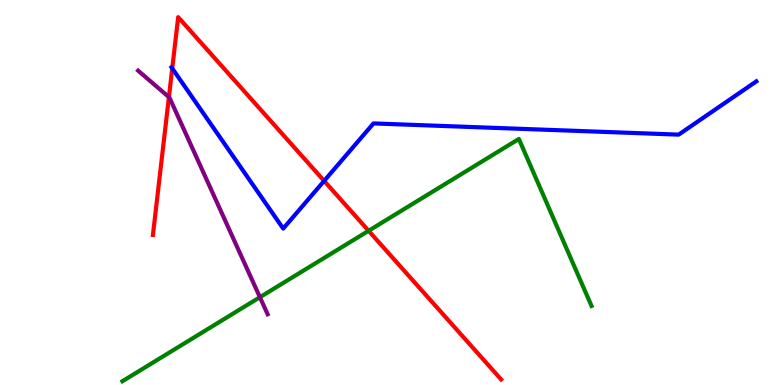[{'lines': ['blue', 'red'], 'intersections': [{'x': 2.22, 'y': 8.22}, {'x': 4.18, 'y': 5.3}]}, {'lines': ['green', 'red'], 'intersections': [{'x': 4.76, 'y': 4.01}]}, {'lines': ['purple', 'red'], 'intersections': [{'x': 2.18, 'y': 7.48}]}, {'lines': ['blue', 'green'], 'intersections': []}, {'lines': ['blue', 'purple'], 'intersections': []}, {'lines': ['green', 'purple'], 'intersections': [{'x': 3.35, 'y': 2.28}]}]